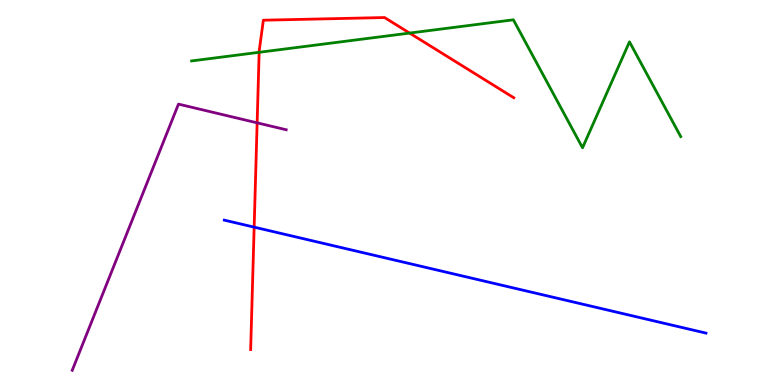[{'lines': ['blue', 'red'], 'intersections': [{'x': 3.28, 'y': 4.1}]}, {'lines': ['green', 'red'], 'intersections': [{'x': 3.34, 'y': 8.64}, {'x': 5.28, 'y': 9.14}]}, {'lines': ['purple', 'red'], 'intersections': [{'x': 3.32, 'y': 6.81}]}, {'lines': ['blue', 'green'], 'intersections': []}, {'lines': ['blue', 'purple'], 'intersections': []}, {'lines': ['green', 'purple'], 'intersections': []}]